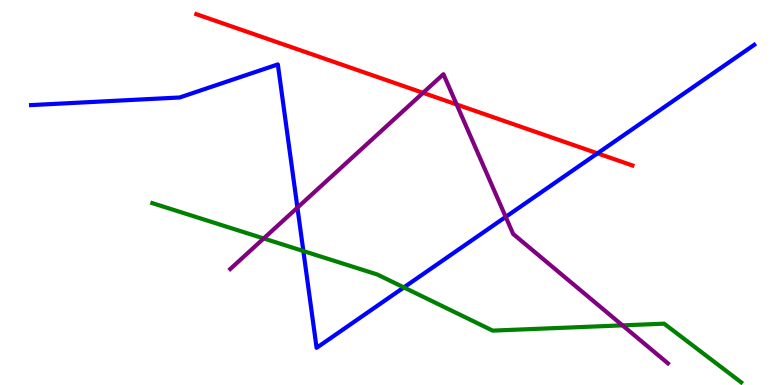[{'lines': ['blue', 'red'], 'intersections': [{'x': 7.71, 'y': 6.02}]}, {'lines': ['green', 'red'], 'intersections': []}, {'lines': ['purple', 'red'], 'intersections': [{'x': 5.46, 'y': 7.59}, {'x': 5.89, 'y': 7.29}]}, {'lines': ['blue', 'green'], 'intersections': [{'x': 3.91, 'y': 3.48}, {'x': 5.21, 'y': 2.53}]}, {'lines': ['blue', 'purple'], 'intersections': [{'x': 3.84, 'y': 4.61}, {'x': 6.53, 'y': 4.37}]}, {'lines': ['green', 'purple'], 'intersections': [{'x': 3.4, 'y': 3.81}, {'x': 8.03, 'y': 1.55}]}]